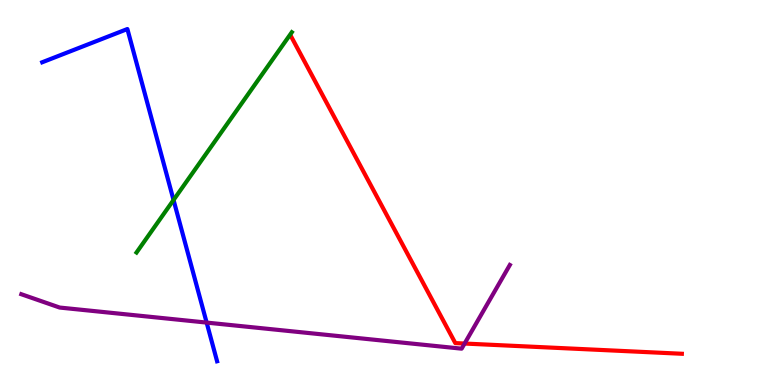[{'lines': ['blue', 'red'], 'intersections': []}, {'lines': ['green', 'red'], 'intersections': []}, {'lines': ['purple', 'red'], 'intersections': [{'x': 5.99, 'y': 1.08}]}, {'lines': ['blue', 'green'], 'intersections': [{'x': 2.24, 'y': 4.81}]}, {'lines': ['blue', 'purple'], 'intersections': [{'x': 2.67, 'y': 1.62}]}, {'lines': ['green', 'purple'], 'intersections': []}]